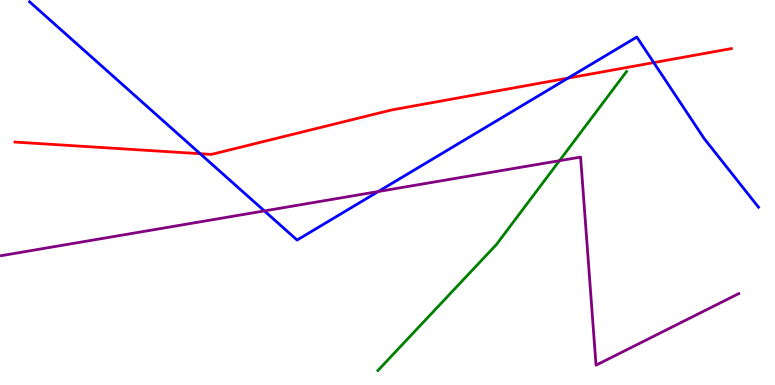[{'lines': ['blue', 'red'], 'intersections': [{'x': 2.58, 'y': 6.01}, {'x': 7.33, 'y': 7.97}, {'x': 8.44, 'y': 8.37}]}, {'lines': ['green', 'red'], 'intersections': []}, {'lines': ['purple', 'red'], 'intersections': []}, {'lines': ['blue', 'green'], 'intersections': []}, {'lines': ['blue', 'purple'], 'intersections': [{'x': 3.41, 'y': 4.52}, {'x': 4.88, 'y': 5.03}]}, {'lines': ['green', 'purple'], 'intersections': [{'x': 7.22, 'y': 5.83}]}]